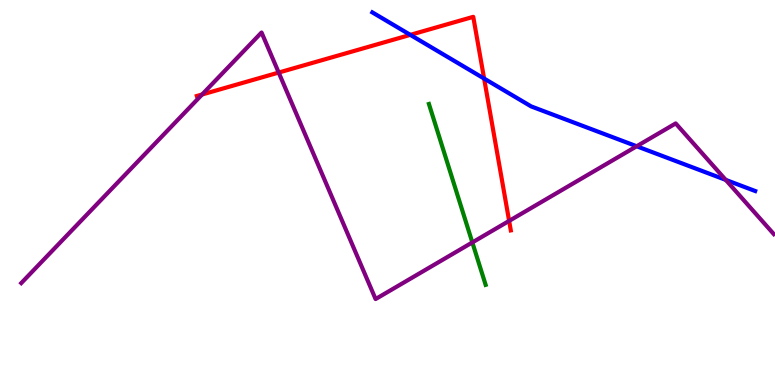[{'lines': ['blue', 'red'], 'intersections': [{'x': 5.29, 'y': 9.09}, {'x': 6.25, 'y': 7.96}]}, {'lines': ['green', 'red'], 'intersections': []}, {'lines': ['purple', 'red'], 'intersections': [{'x': 2.61, 'y': 7.55}, {'x': 3.6, 'y': 8.12}, {'x': 6.57, 'y': 4.26}]}, {'lines': ['blue', 'green'], 'intersections': []}, {'lines': ['blue', 'purple'], 'intersections': [{'x': 8.22, 'y': 6.2}, {'x': 9.36, 'y': 5.33}]}, {'lines': ['green', 'purple'], 'intersections': [{'x': 6.09, 'y': 3.7}]}]